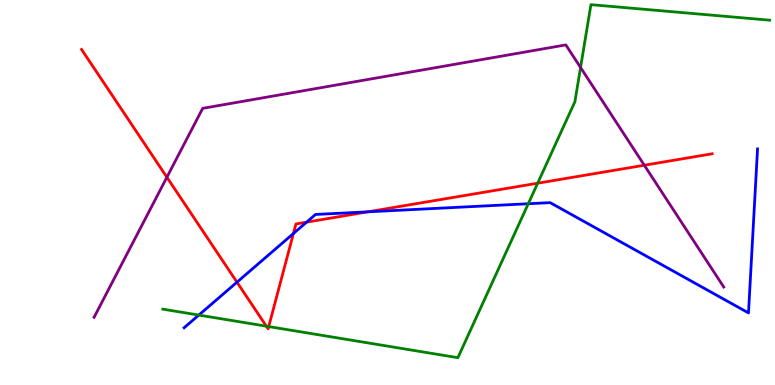[{'lines': ['blue', 'red'], 'intersections': [{'x': 3.06, 'y': 2.67}, {'x': 3.79, 'y': 3.93}, {'x': 3.96, 'y': 4.23}, {'x': 4.75, 'y': 4.5}]}, {'lines': ['green', 'red'], 'intersections': [{'x': 3.44, 'y': 1.53}, {'x': 3.47, 'y': 1.52}, {'x': 6.94, 'y': 5.24}]}, {'lines': ['purple', 'red'], 'intersections': [{'x': 2.15, 'y': 5.4}, {'x': 8.31, 'y': 5.71}]}, {'lines': ['blue', 'green'], 'intersections': [{'x': 2.57, 'y': 1.82}, {'x': 6.82, 'y': 4.71}]}, {'lines': ['blue', 'purple'], 'intersections': []}, {'lines': ['green', 'purple'], 'intersections': [{'x': 7.49, 'y': 8.25}]}]